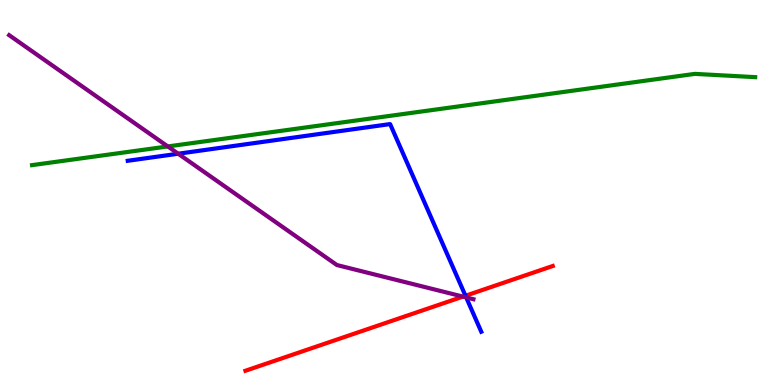[{'lines': ['blue', 'red'], 'intersections': [{'x': 6.01, 'y': 2.32}]}, {'lines': ['green', 'red'], 'intersections': []}, {'lines': ['purple', 'red'], 'intersections': [{'x': 5.97, 'y': 2.3}]}, {'lines': ['blue', 'green'], 'intersections': []}, {'lines': ['blue', 'purple'], 'intersections': [{'x': 2.3, 'y': 6.01}, {'x': 6.02, 'y': 2.28}]}, {'lines': ['green', 'purple'], 'intersections': [{'x': 2.17, 'y': 6.2}]}]